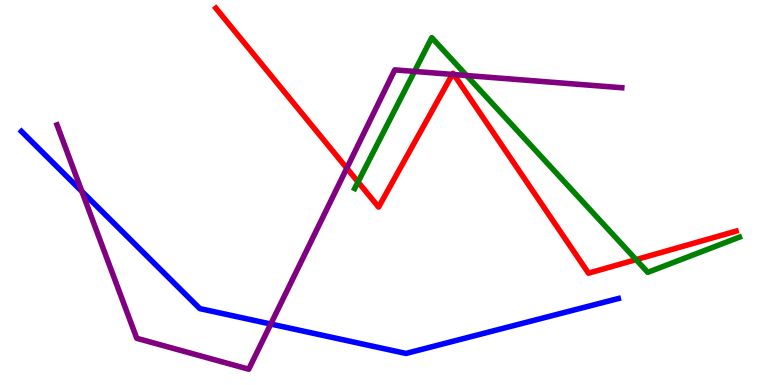[{'lines': ['blue', 'red'], 'intersections': []}, {'lines': ['green', 'red'], 'intersections': [{'x': 4.62, 'y': 5.27}, {'x': 8.21, 'y': 3.26}]}, {'lines': ['purple', 'red'], 'intersections': [{'x': 4.47, 'y': 5.63}, {'x': 5.84, 'y': 8.07}, {'x': 5.86, 'y': 8.06}]}, {'lines': ['blue', 'green'], 'intersections': []}, {'lines': ['blue', 'purple'], 'intersections': [{'x': 1.06, 'y': 5.03}, {'x': 3.49, 'y': 1.58}]}, {'lines': ['green', 'purple'], 'intersections': [{'x': 5.35, 'y': 8.14}, {'x': 6.02, 'y': 8.04}]}]